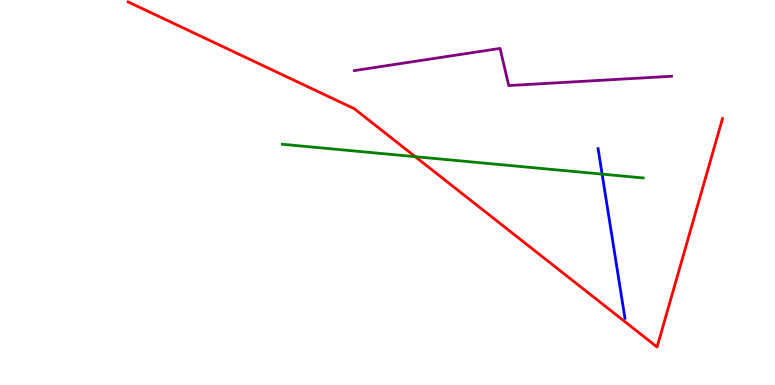[{'lines': ['blue', 'red'], 'intersections': []}, {'lines': ['green', 'red'], 'intersections': [{'x': 5.36, 'y': 5.93}]}, {'lines': ['purple', 'red'], 'intersections': []}, {'lines': ['blue', 'green'], 'intersections': [{'x': 7.77, 'y': 5.48}]}, {'lines': ['blue', 'purple'], 'intersections': []}, {'lines': ['green', 'purple'], 'intersections': []}]